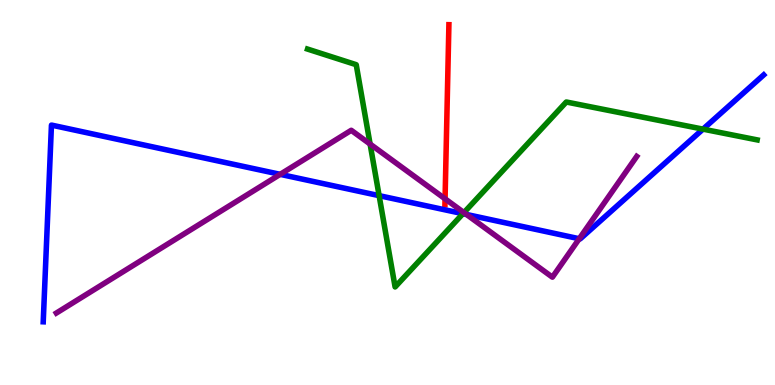[{'lines': ['blue', 'red'], 'intersections': []}, {'lines': ['green', 'red'], 'intersections': []}, {'lines': ['purple', 'red'], 'intersections': [{'x': 5.74, 'y': 4.84}]}, {'lines': ['blue', 'green'], 'intersections': [{'x': 4.89, 'y': 4.92}, {'x': 5.97, 'y': 4.45}, {'x': 9.07, 'y': 6.65}]}, {'lines': ['blue', 'purple'], 'intersections': [{'x': 3.62, 'y': 5.47}, {'x': 6.02, 'y': 4.43}, {'x': 7.47, 'y': 3.8}]}, {'lines': ['green', 'purple'], 'intersections': [{'x': 4.78, 'y': 6.26}, {'x': 5.99, 'y': 4.48}]}]